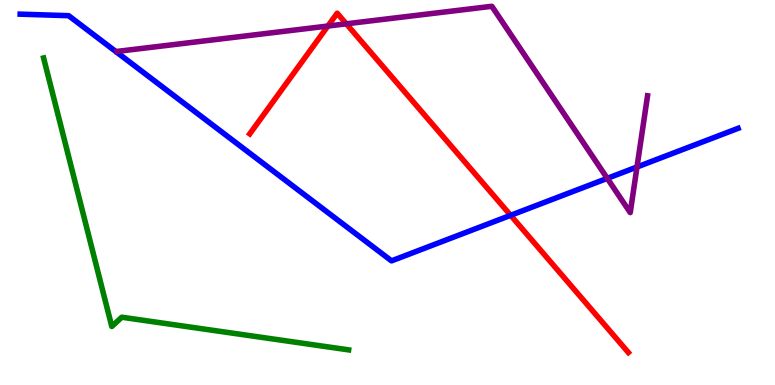[{'lines': ['blue', 'red'], 'intersections': [{'x': 6.59, 'y': 4.41}]}, {'lines': ['green', 'red'], 'intersections': []}, {'lines': ['purple', 'red'], 'intersections': [{'x': 4.23, 'y': 9.32}, {'x': 4.47, 'y': 9.38}]}, {'lines': ['blue', 'green'], 'intersections': []}, {'lines': ['blue', 'purple'], 'intersections': [{'x': 7.84, 'y': 5.37}, {'x': 8.22, 'y': 5.66}]}, {'lines': ['green', 'purple'], 'intersections': []}]